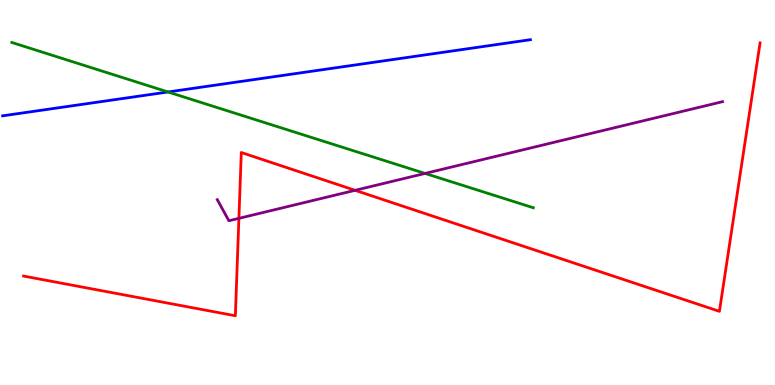[{'lines': ['blue', 'red'], 'intersections': []}, {'lines': ['green', 'red'], 'intersections': []}, {'lines': ['purple', 'red'], 'intersections': [{'x': 3.08, 'y': 4.33}, {'x': 4.58, 'y': 5.06}]}, {'lines': ['blue', 'green'], 'intersections': [{'x': 2.17, 'y': 7.61}]}, {'lines': ['blue', 'purple'], 'intersections': []}, {'lines': ['green', 'purple'], 'intersections': [{'x': 5.48, 'y': 5.5}]}]